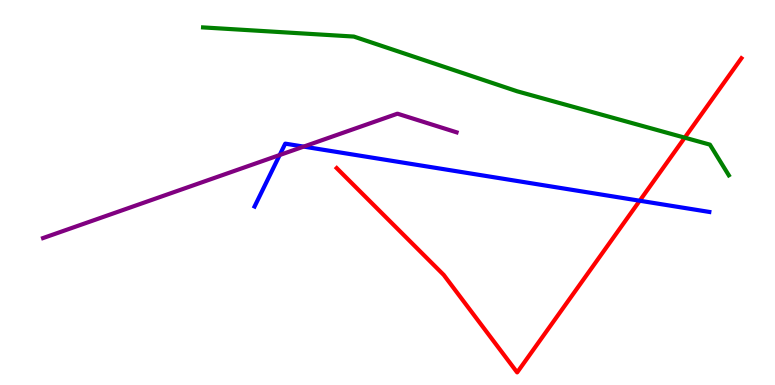[{'lines': ['blue', 'red'], 'intersections': [{'x': 8.25, 'y': 4.79}]}, {'lines': ['green', 'red'], 'intersections': [{'x': 8.84, 'y': 6.42}]}, {'lines': ['purple', 'red'], 'intersections': []}, {'lines': ['blue', 'green'], 'intersections': []}, {'lines': ['blue', 'purple'], 'intersections': [{'x': 3.61, 'y': 5.97}, {'x': 3.92, 'y': 6.19}]}, {'lines': ['green', 'purple'], 'intersections': []}]